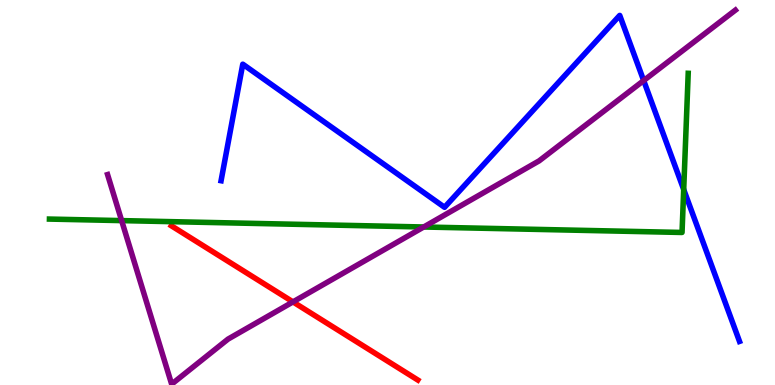[{'lines': ['blue', 'red'], 'intersections': []}, {'lines': ['green', 'red'], 'intersections': []}, {'lines': ['purple', 'red'], 'intersections': [{'x': 3.78, 'y': 2.16}]}, {'lines': ['blue', 'green'], 'intersections': [{'x': 8.82, 'y': 5.08}]}, {'lines': ['blue', 'purple'], 'intersections': [{'x': 8.31, 'y': 7.91}]}, {'lines': ['green', 'purple'], 'intersections': [{'x': 1.57, 'y': 4.27}, {'x': 5.47, 'y': 4.1}]}]